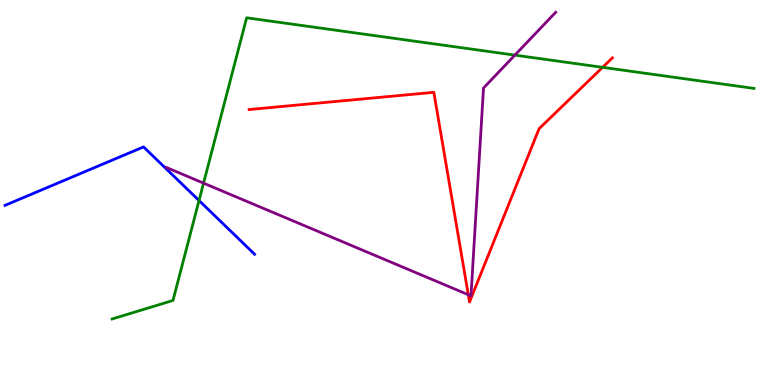[{'lines': ['blue', 'red'], 'intersections': []}, {'lines': ['green', 'red'], 'intersections': [{'x': 7.78, 'y': 8.25}]}, {'lines': ['purple', 'red'], 'intersections': [{'x': 6.04, 'y': 2.34}]}, {'lines': ['blue', 'green'], 'intersections': [{'x': 2.57, 'y': 4.79}]}, {'lines': ['blue', 'purple'], 'intersections': []}, {'lines': ['green', 'purple'], 'intersections': [{'x': 2.63, 'y': 5.24}, {'x': 6.64, 'y': 8.57}]}]